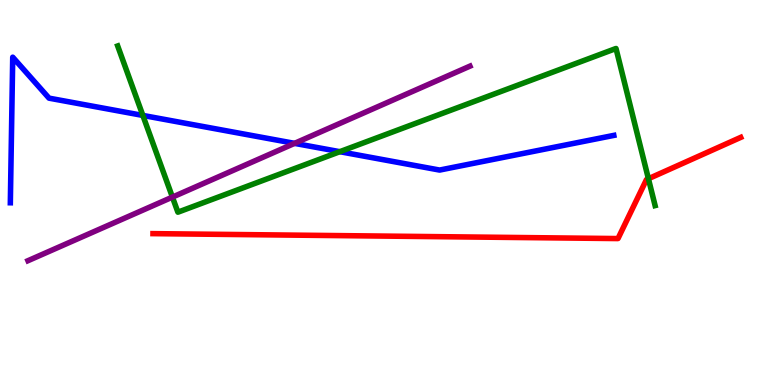[{'lines': ['blue', 'red'], 'intersections': []}, {'lines': ['green', 'red'], 'intersections': [{'x': 8.37, 'y': 5.36}]}, {'lines': ['purple', 'red'], 'intersections': []}, {'lines': ['blue', 'green'], 'intersections': [{'x': 1.84, 'y': 7.0}, {'x': 4.38, 'y': 6.06}]}, {'lines': ['blue', 'purple'], 'intersections': [{'x': 3.8, 'y': 6.28}]}, {'lines': ['green', 'purple'], 'intersections': [{'x': 2.22, 'y': 4.88}]}]